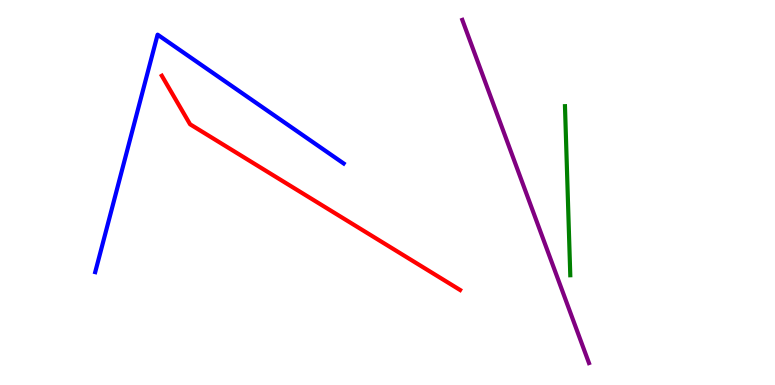[{'lines': ['blue', 'red'], 'intersections': []}, {'lines': ['green', 'red'], 'intersections': []}, {'lines': ['purple', 'red'], 'intersections': []}, {'lines': ['blue', 'green'], 'intersections': []}, {'lines': ['blue', 'purple'], 'intersections': []}, {'lines': ['green', 'purple'], 'intersections': []}]